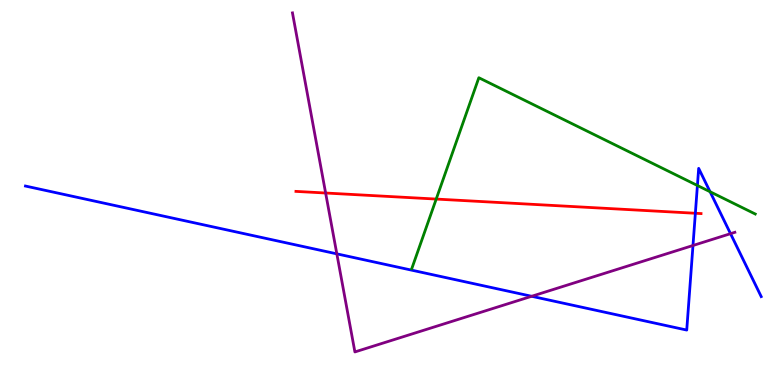[{'lines': ['blue', 'red'], 'intersections': [{'x': 8.97, 'y': 4.46}]}, {'lines': ['green', 'red'], 'intersections': [{'x': 5.63, 'y': 4.83}]}, {'lines': ['purple', 'red'], 'intersections': [{'x': 4.2, 'y': 4.99}]}, {'lines': ['blue', 'green'], 'intersections': [{'x': 9.0, 'y': 5.18}, {'x': 9.16, 'y': 5.02}]}, {'lines': ['blue', 'purple'], 'intersections': [{'x': 4.35, 'y': 3.41}, {'x': 6.86, 'y': 2.3}, {'x': 8.94, 'y': 3.62}, {'x': 9.43, 'y': 3.93}]}, {'lines': ['green', 'purple'], 'intersections': []}]